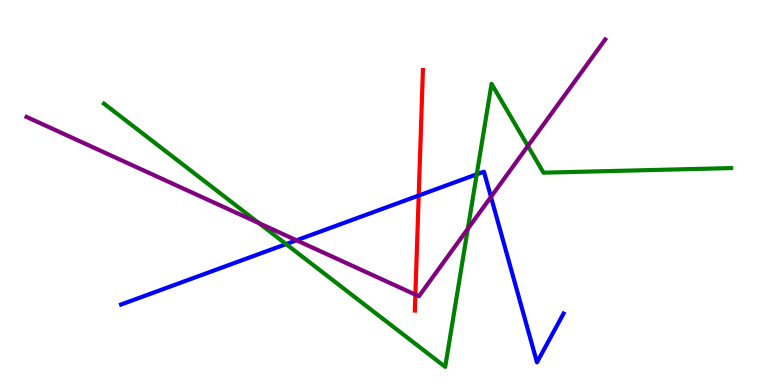[{'lines': ['blue', 'red'], 'intersections': [{'x': 5.4, 'y': 4.92}]}, {'lines': ['green', 'red'], 'intersections': []}, {'lines': ['purple', 'red'], 'intersections': [{'x': 5.36, 'y': 2.35}]}, {'lines': ['blue', 'green'], 'intersections': [{'x': 3.69, 'y': 3.66}, {'x': 6.15, 'y': 5.47}]}, {'lines': ['blue', 'purple'], 'intersections': [{'x': 3.83, 'y': 3.76}, {'x': 6.34, 'y': 4.89}]}, {'lines': ['green', 'purple'], 'intersections': [{'x': 3.34, 'y': 4.21}, {'x': 6.04, 'y': 4.06}, {'x': 6.81, 'y': 6.21}]}]